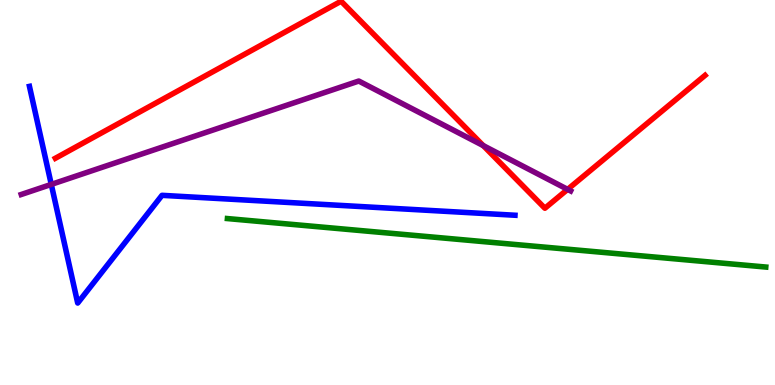[{'lines': ['blue', 'red'], 'intersections': []}, {'lines': ['green', 'red'], 'intersections': []}, {'lines': ['purple', 'red'], 'intersections': [{'x': 6.24, 'y': 6.22}, {'x': 7.32, 'y': 5.08}]}, {'lines': ['blue', 'green'], 'intersections': []}, {'lines': ['blue', 'purple'], 'intersections': [{'x': 0.662, 'y': 5.21}]}, {'lines': ['green', 'purple'], 'intersections': []}]